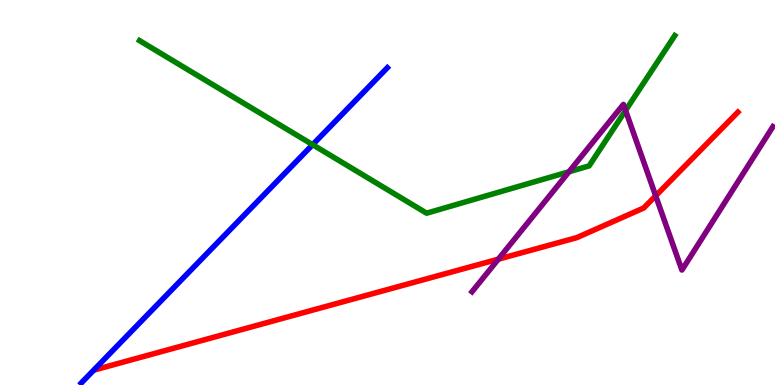[{'lines': ['blue', 'red'], 'intersections': []}, {'lines': ['green', 'red'], 'intersections': []}, {'lines': ['purple', 'red'], 'intersections': [{'x': 6.43, 'y': 3.27}, {'x': 8.46, 'y': 4.91}]}, {'lines': ['blue', 'green'], 'intersections': [{'x': 4.03, 'y': 6.24}]}, {'lines': ['blue', 'purple'], 'intersections': []}, {'lines': ['green', 'purple'], 'intersections': [{'x': 7.34, 'y': 5.54}, {'x': 8.07, 'y': 7.13}]}]